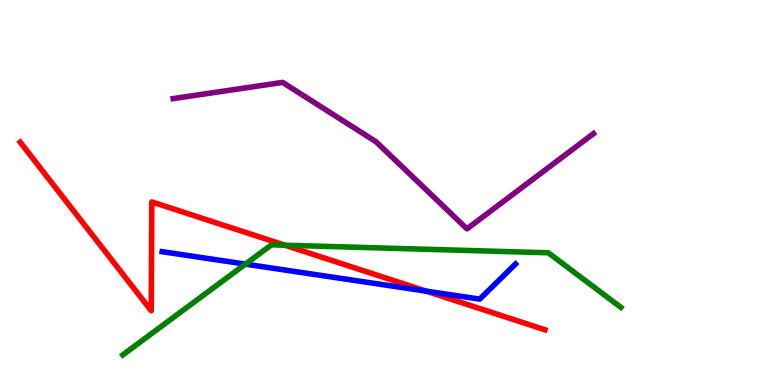[{'lines': ['blue', 'red'], 'intersections': [{'x': 5.5, 'y': 2.44}]}, {'lines': ['green', 'red'], 'intersections': [{'x': 3.68, 'y': 3.63}]}, {'lines': ['purple', 'red'], 'intersections': []}, {'lines': ['blue', 'green'], 'intersections': [{'x': 3.17, 'y': 3.14}]}, {'lines': ['blue', 'purple'], 'intersections': []}, {'lines': ['green', 'purple'], 'intersections': []}]